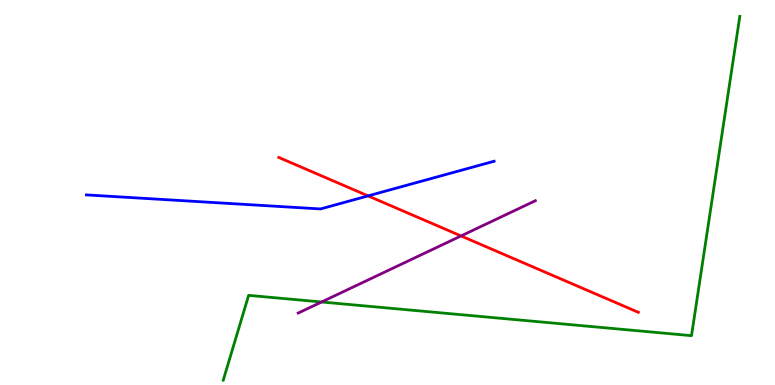[{'lines': ['blue', 'red'], 'intersections': [{'x': 4.75, 'y': 4.91}]}, {'lines': ['green', 'red'], 'intersections': []}, {'lines': ['purple', 'red'], 'intersections': [{'x': 5.95, 'y': 3.87}]}, {'lines': ['blue', 'green'], 'intersections': []}, {'lines': ['blue', 'purple'], 'intersections': []}, {'lines': ['green', 'purple'], 'intersections': [{'x': 4.15, 'y': 2.16}]}]